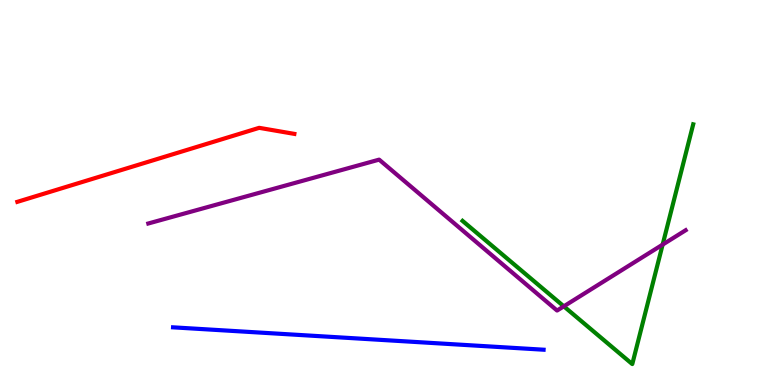[{'lines': ['blue', 'red'], 'intersections': []}, {'lines': ['green', 'red'], 'intersections': []}, {'lines': ['purple', 'red'], 'intersections': []}, {'lines': ['blue', 'green'], 'intersections': []}, {'lines': ['blue', 'purple'], 'intersections': []}, {'lines': ['green', 'purple'], 'intersections': [{'x': 7.28, 'y': 2.04}, {'x': 8.55, 'y': 3.65}]}]